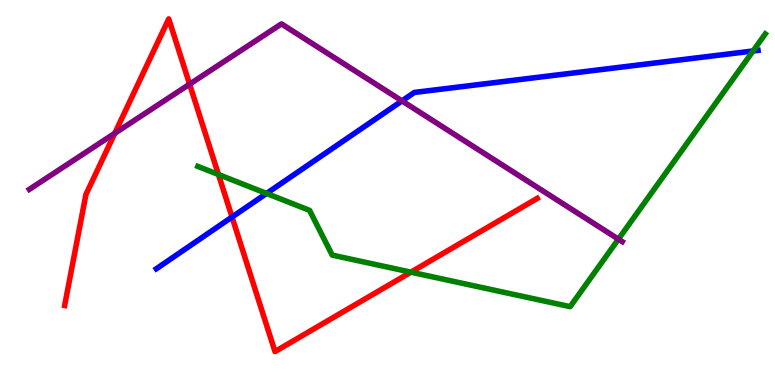[{'lines': ['blue', 'red'], 'intersections': [{'x': 2.99, 'y': 4.36}]}, {'lines': ['green', 'red'], 'intersections': [{'x': 2.82, 'y': 5.47}, {'x': 5.3, 'y': 2.93}]}, {'lines': ['purple', 'red'], 'intersections': [{'x': 1.48, 'y': 6.54}, {'x': 2.45, 'y': 7.81}]}, {'lines': ['blue', 'green'], 'intersections': [{'x': 3.44, 'y': 4.98}, {'x': 9.72, 'y': 8.68}]}, {'lines': ['blue', 'purple'], 'intersections': [{'x': 5.19, 'y': 7.38}]}, {'lines': ['green', 'purple'], 'intersections': [{'x': 7.98, 'y': 3.79}]}]